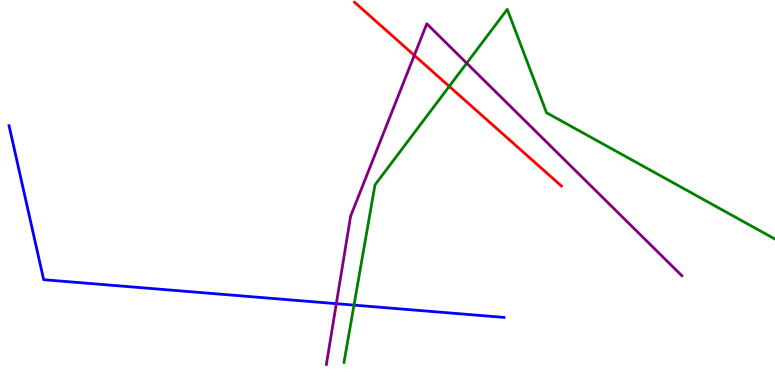[{'lines': ['blue', 'red'], 'intersections': []}, {'lines': ['green', 'red'], 'intersections': [{'x': 5.8, 'y': 7.76}]}, {'lines': ['purple', 'red'], 'intersections': [{'x': 5.35, 'y': 8.56}]}, {'lines': ['blue', 'green'], 'intersections': [{'x': 4.57, 'y': 2.07}]}, {'lines': ['blue', 'purple'], 'intersections': [{'x': 4.34, 'y': 2.11}]}, {'lines': ['green', 'purple'], 'intersections': [{'x': 6.02, 'y': 8.36}]}]